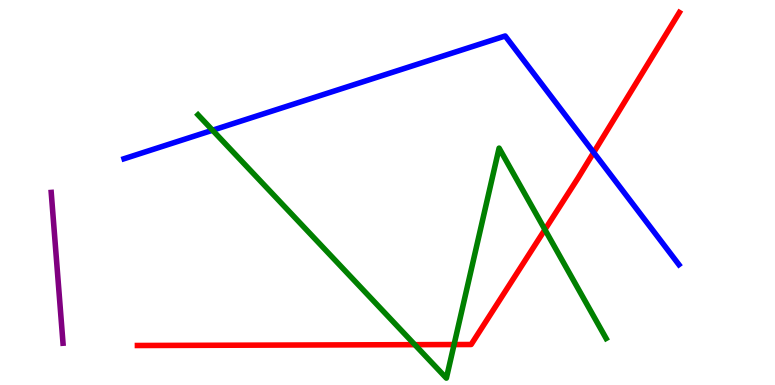[{'lines': ['blue', 'red'], 'intersections': [{'x': 7.66, 'y': 6.04}]}, {'lines': ['green', 'red'], 'intersections': [{'x': 5.35, 'y': 1.05}, {'x': 5.86, 'y': 1.05}, {'x': 7.03, 'y': 4.04}]}, {'lines': ['purple', 'red'], 'intersections': []}, {'lines': ['blue', 'green'], 'intersections': [{'x': 2.74, 'y': 6.62}]}, {'lines': ['blue', 'purple'], 'intersections': []}, {'lines': ['green', 'purple'], 'intersections': []}]